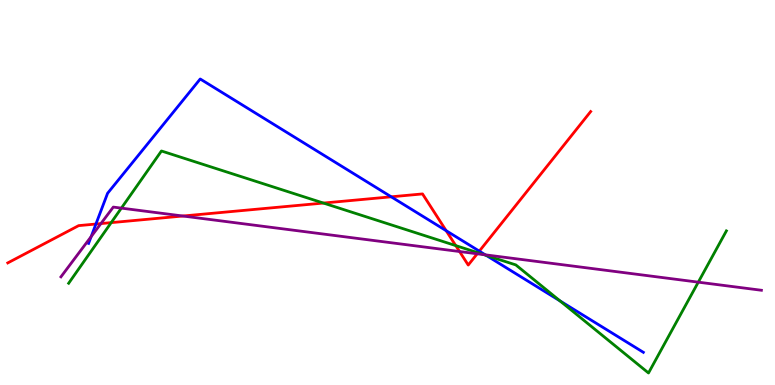[{'lines': ['blue', 'red'], 'intersections': [{'x': 1.24, 'y': 4.18}, {'x': 5.05, 'y': 4.89}, {'x': 5.76, 'y': 4.01}, {'x': 6.18, 'y': 3.48}]}, {'lines': ['green', 'red'], 'intersections': [{'x': 1.43, 'y': 4.22}, {'x': 4.17, 'y': 4.73}, {'x': 5.88, 'y': 3.62}, {'x': 6.17, 'y': 3.43}]}, {'lines': ['purple', 'red'], 'intersections': [{'x': 1.3, 'y': 4.19}, {'x': 2.36, 'y': 4.39}, {'x': 5.93, 'y': 3.47}, {'x': 6.16, 'y': 3.41}]}, {'lines': ['blue', 'green'], 'intersections': [{'x': 6.27, 'y': 3.37}, {'x': 7.23, 'y': 2.18}]}, {'lines': ['blue', 'purple'], 'intersections': [{'x': 1.18, 'y': 3.86}, {'x': 6.26, 'y': 3.38}]}, {'lines': ['green', 'purple'], 'intersections': [{'x': 1.57, 'y': 4.59}, {'x': 6.24, 'y': 3.39}, {'x': 9.01, 'y': 2.67}]}]